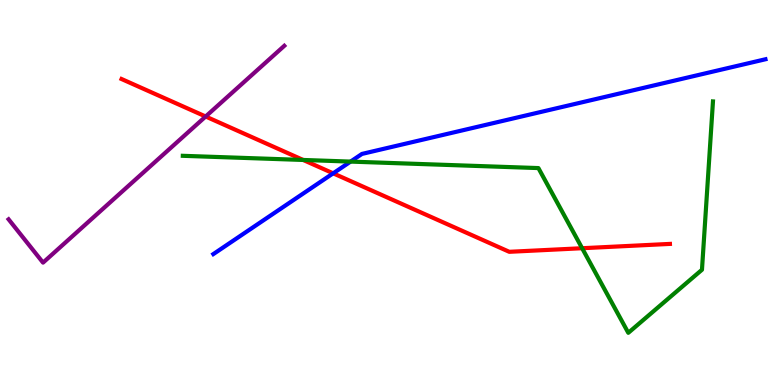[{'lines': ['blue', 'red'], 'intersections': [{'x': 4.3, 'y': 5.5}]}, {'lines': ['green', 'red'], 'intersections': [{'x': 3.91, 'y': 5.85}, {'x': 7.51, 'y': 3.55}]}, {'lines': ['purple', 'red'], 'intersections': [{'x': 2.65, 'y': 6.97}]}, {'lines': ['blue', 'green'], 'intersections': [{'x': 4.52, 'y': 5.8}]}, {'lines': ['blue', 'purple'], 'intersections': []}, {'lines': ['green', 'purple'], 'intersections': []}]